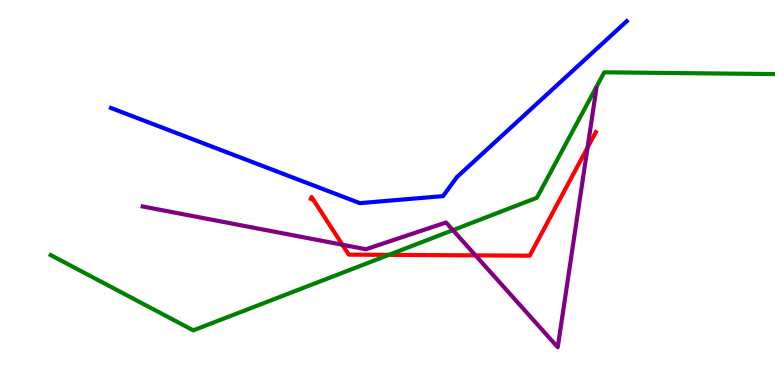[{'lines': ['blue', 'red'], 'intersections': []}, {'lines': ['green', 'red'], 'intersections': [{'x': 5.02, 'y': 3.38}]}, {'lines': ['purple', 'red'], 'intersections': [{'x': 4.42, 'y': 3.64}, {'x': 6.14, 'y': 3.37}, {'x': 7.58, 'y': 6.17}]}, {'lines': ['blue', 'green'], 'intersections': []}, {'lines': ['blue', 'purple'], 'intersections': []}, {'lines': ['green', 'purple'], 'intersections': [{'x': 5.84, 'y': 4.02}]}]